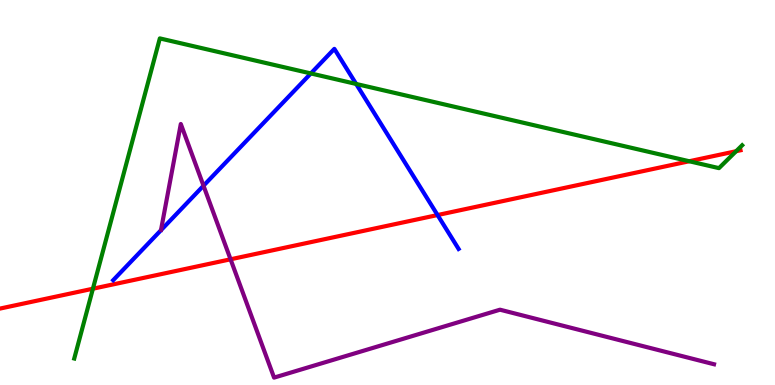[{'lines': ['blue', 'red'], 'intersections': [{'x': 5.65, 'y': 4.41}]}, {'lines': ['green', 'red'], 'intersections': [{'x': 1.2, 'y': 2.5}, {'x': 8.89, 'y': 5.81}, {'x': 9.5, 'y': 6.07}]}, {'lines': ['purple', 'red'], 'intersections': [{'x': 2.98, 'y': 3.27}]}, {'lines': ['blue', 'green'], 'intersections': [{'x': 4.01, 'y': 8.09}, {'x': 4.6, 'y': 7.82}]}, {'lines': ['blue', 'purple'], 'intersections': [{'x': 2.63, 'y': 5.18}]}, {'lines': ['green', 'purple'], 'intersections': []}]